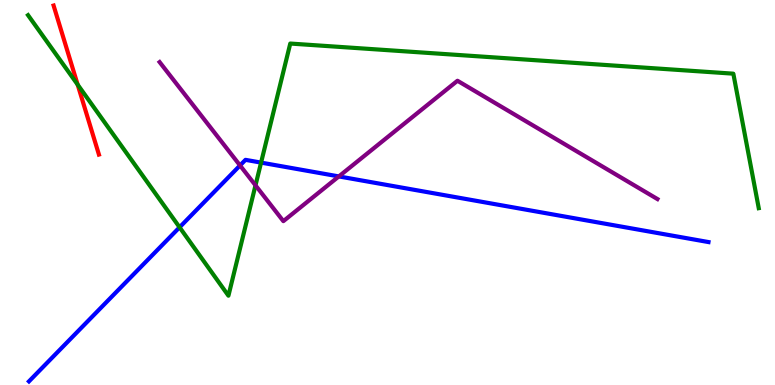[{'lines': ['blue', 'red'], 'intersections': []}, {'lines': ['green', 'red'], 'intersections': [{'x': 1.0, 'y': 7.8}]}, {'lines': ['purple', 'red'], 'intersections': []}, {'lines': ['blue', 'green'], 'intersections': [{'x': 2.32, 'y': 4.1}, {'x': 3.37, 'y': 5.78}]}, {'lines': ['blue', 'purple'], 'intersections': [{'x': 3.1, 'y': 5.7}, {'x': 4.37, 'y': 5.42}]}, {'lines': ['green', 'purple'], 'intersections': [{'x': 3.3, 'y': 5.19}]}]